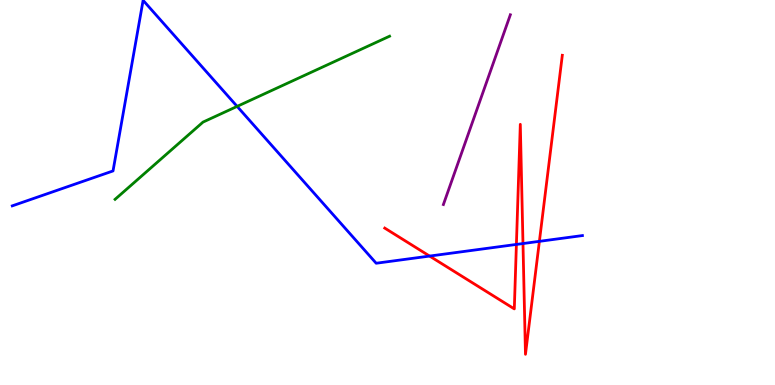[{'lines': ['blue', 'red'], 'intersections': [{'x': 5.54, 'y': 3.35}, {'x': 6.66, 'y': 3.65}, {'x': 6.75, 'y': 3.67}, {'x': 6.96, 'y': 3.73}]}, {'lines': ['green', 'red'], 'intersections': []}, {'lines': ['purple', 'red'], 'intersections': []}, {'lines': ['blue', 'green'], 'intersections': [{'x': 3.06, 'y': 7.24}]}, {'lines': ['blue', 'purple'], 'intersections': []}, {'lines': ['green', 'purple'], 'intersections': []}]